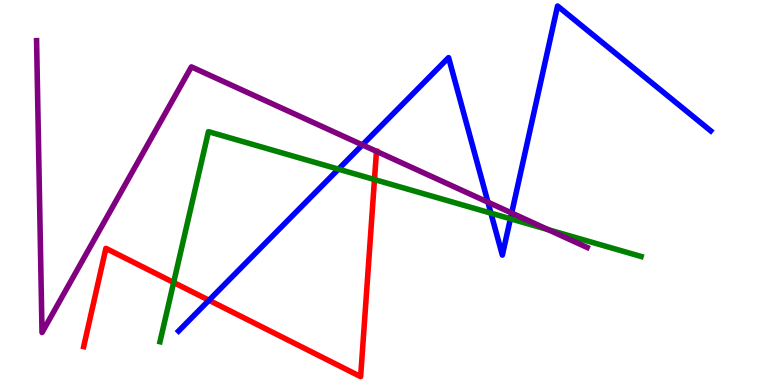[{'lines': ['blue', 'red'], 'intersections': [{'x': 2.7, 'y': 2.2}]}, {'lines': ['green', 'red'], 'intersections': [{'x': 2.24, 'y': 2.66}, {'x': 4.83, 'y': 5.34}]}, {'lines': ['purple', 'red'], 'intersections': [{'x': 4.86, 'y': 6.07}]}, {'lines': ['blue', 'green'], 'intersections': [{'x': 4.37, 'y': 5.61}, {'x': 6.33, 'y': 4.46}, {'x': 6.59, 'y': 4.32}]}, {'lines': ['blue', 'purple'], 'intersections': [{'x': 4.68, 'y': 6.24}, {'x': 6.3, 'y': 4.75}, {'x': 6.6, 'y': 4.47}]}, {'lines': ['green', 'purple'], 'intersections': [{'x': 7.07, 'y': 4.04}]}]